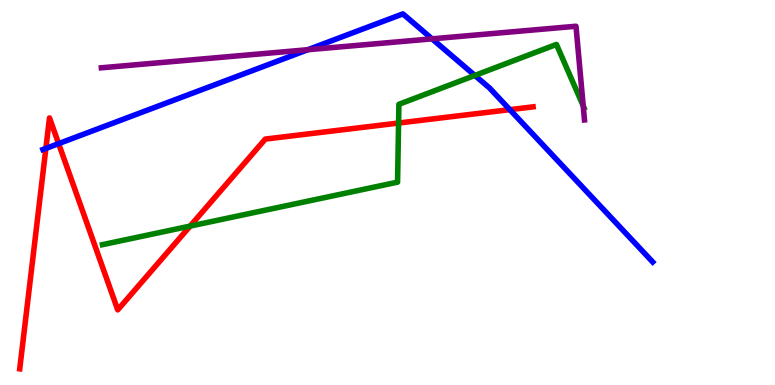[{'lines': ['blue', 'red'], 'intersections': [{'x': 0.592, 'y': 6.14}, {'x': 0.757, 'y': 6.27}, {'x': 6.58, 'y': 7.15}]}, {'lines': ['green', 'red'], 'intersections': [{'x': 2.45, 'y': 4.13}, {'x': 5.14, 'y': 6.8}]}, {'lines': ['purple', 'red'], 'intersections': []}, {'lines': ['blue', 'green'], 'intersections': [{'x': 6.13, 'y': 8.04}]}, {'lines': ['blue', 'purple'], 'intersections': [{'x': 3.97, 'y': 8.71}, {'x': 5.58, 'y': 8.99}]}, {'lines': ['green', 'purple'], 'intersections': [{'x': 7.53, 'y': 7.25}]}]